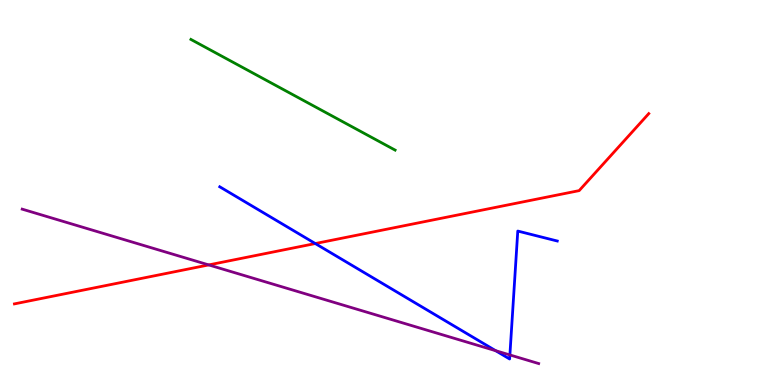[{'lines': ['blue', 'red'], 'intersections': [{'x': 4.07, 'y': 3.67}]}, {'lines': ['green', 'red'], 'intersections': []}, {'lines': ['purple', 'red'], 'intersections': [{'x': 2.69, 'y': 3.12}]}, {'lines': ['blue', 'green'], 'intersections': []}, {'lines': ['blue', 'purple'], 'intersections': [{'x': 6.4, 'y': 0.891}, {'x': 6.58, 'y': 0.781}]}, {'lines': ['green', 'purple'], 'intersections': []}]